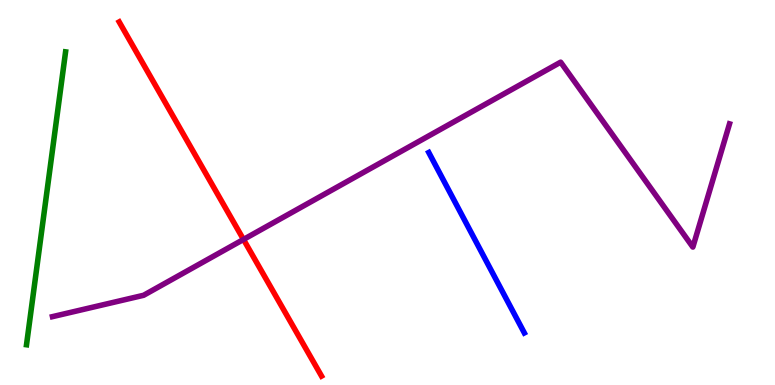[{'lines': ['blue', 'red'], 'intersections': []}, {'lines': ['green', 'red'], 'intersections': []}, {'lines': ['purple', 'red'], 'intersections': [{'x': 3.14, 'y': 3.78}]}, {'lines': ['blue', 'green'], 'intersections': []}, {'lines': ['blue', 'purple'], 'intersections': []}, {'lines': ['green', 'purple'], 'intersections': []}]